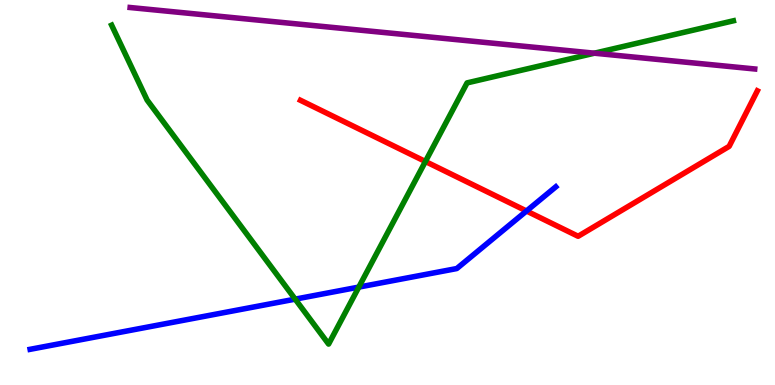[{'lines': ['blue', 'red'], 'intersections': [{'x': 6.79, 'y': 4.52}]}, {'lines': ['green', 'red'], 'intersections': [{'x': 5.49, 'y': 5.81}]}, {'lines': ['purple', 'red'], 'intersections': []}, {'lines': ['blue', 'green'], 'intersections': [{'x': 3.81, 'y': 2.23}, {'x': 4.63, 'y': 2.54}]}, {'lines': ['blue', 'purple'], 'intersections': []}, {'lines': ['green', 'purple'], 'intersections': [{'x': 7.67, 'y': 8.62}]}]